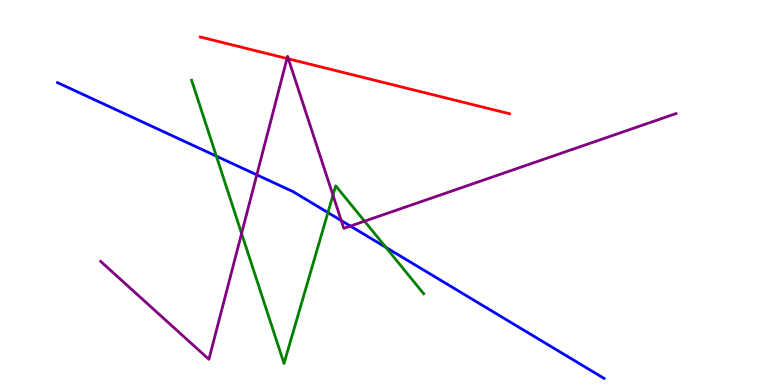[{'lines': ['blue', 'red'], 'intersections': []}, {'lines': ['green', 'red'], 'intersections': []}, {'lines': ['purple', 'red'], 'intersections': [{'x': 3.7, 'y': 8.48}, {'x': 3.72, 'y': 8.47}]}, {'lines': ['blue', 'green'], 'intersections': [{'x': 2.79, 'y': 5.94}, {'x': 4.23, 'y': 4.48}, {'x': 4.98, 'y': 3.58}]}, {'lines': ['blue', 'purple'], 'intersections': [{'x': 3.31, 'y': 5.46}, {'x': 4.4, 'y': 4.27}, {'x': 4.52, 'y': 4.13}]}, {'lines': ['green', 'purple'], 'intersections': [{'x': 3.12, 'y': 3.94}, {'x': 4.3, 'y': 4.93}, {'x': 4.7, 'y': 4.25}]}]